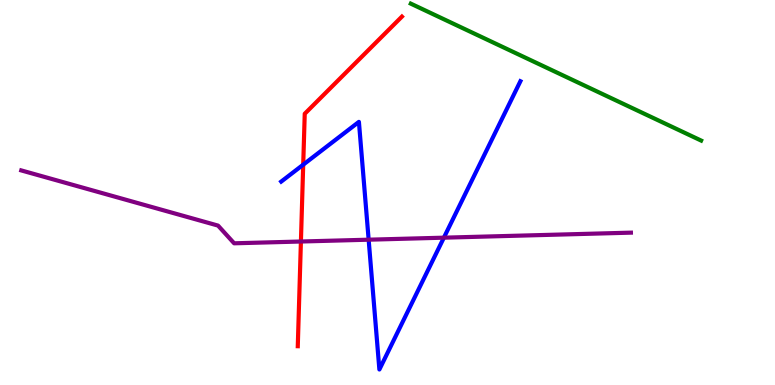[{'lines': ['blue', 'red'], 'intersections': [{'x': 3.91, 'y': 5.72}]}, {'lines': ['green', 'red'], 'intersections': []}, {'lines': ['purple', 'red'], 'intersections': [{'x': 3.88, 'y': 3.73}]}, {'lines': ['blue', 'green'], 'intersections': []}, {'lines': ['blue', 'purple'], 'intersections': [{'x': 4.76, 'y': 3.77}, {'x': 5.73, 'y': 3.83}]}, {'lines': ['green', 'purple'], 'intersections': []}]